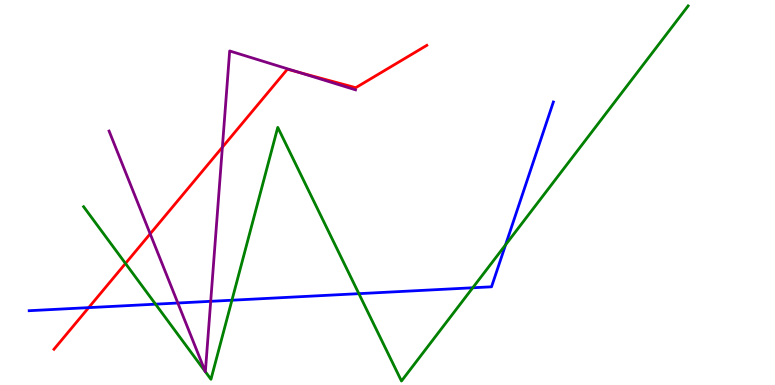[{'lines': ['blue', 'red'], 'intersections': [{'x': 1.14, 'y': 2.01}]}, {'lines': ['green', 'red'], 'intersections': [{'x': 1.62, 'y': 3.16}]}, {'lines': ['purple', 'red'], 'intersections': [{'x': 1.94, 'y': 3.93}, {'x': 2.87, 'y': 6.18}, {'x': 3.86, 'y': 8.12}]}, {'lines': ['blue', 'green'], 'intersections': [{'x': 2.01, 'y': 2.1}, {'x': 2.99, 'y': 2.2}, {'x': 4.63, 'y': 2.37}, {'x': 6.1, 'y': 2.53}, {'x': 6.52, 'y': 3.64}]}, {'lines': ['blue', 'purple'], 'intersections': [{'x': 2.29, 'y': 2.13}, {'x': 2.72, 'y': 2.17}]}, {'lines': ['green', 'purple'], 'intersections': [{'x': 2.65, 'y': 0.349}, {'x': 2.65, 'y': 0.345}]}]